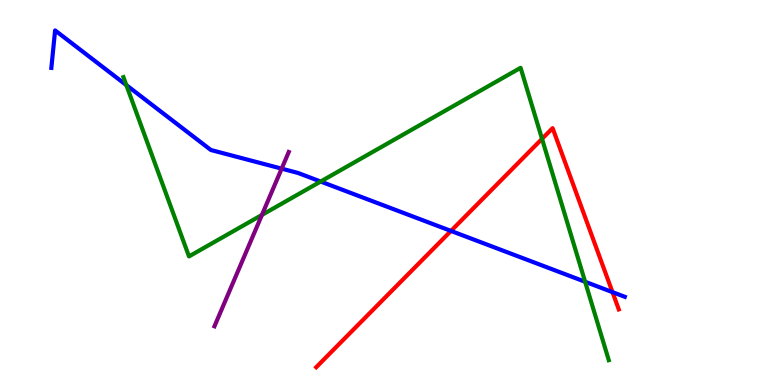[{'lines': ['blue', 'red'], 'intersections': [{'x': 5.82, 'y': 4.0}, {'x': 7.9, 'y': 2.41}]}, {'lines': ['green', 'red'], 'intersections': [{'x': 6.99, 'y': 6.39}]}, {'lines': ['purple', 'red'], 'intersections': []}, {'lines': ['blue', 'green'], 'intersections': [{'x': 1.63, 'y': 7.79}, {'x': 4.14, 'y': 5.28}, {'x': 7.55, 'y': 2.68}]}, {'lines': ['blue', 'purple'], 'intersections': [{'x': 3.63, 'y': 5.62}]}, {'lines': ['green', 'purple'], 'intersections': [{'x': 3.38, 'y': 4.42}]}]